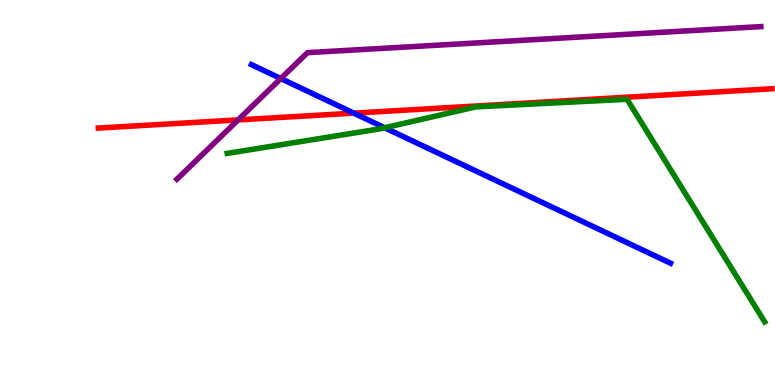[{'lines': ['blue', 'red'], 'intersections': [{'x': 4.57, 'y': 7.06}]}, {'lines': ['green', 'red'], 'intersections': []}, {'lines': ['purple', 'red'], 'intersections': [{'x': 3.07, 'y': 6.89}]}, {'lines': ['blue', 'green'], 'intersections': [{'x': 4.96, 'y': 6.68}]}, {'lines': ['blue', 'purple'], 'intersections': [{'x': 3.62, 'y': 7.96}]}, {'lines': ['green', 'purple'], 'intersections': []}]